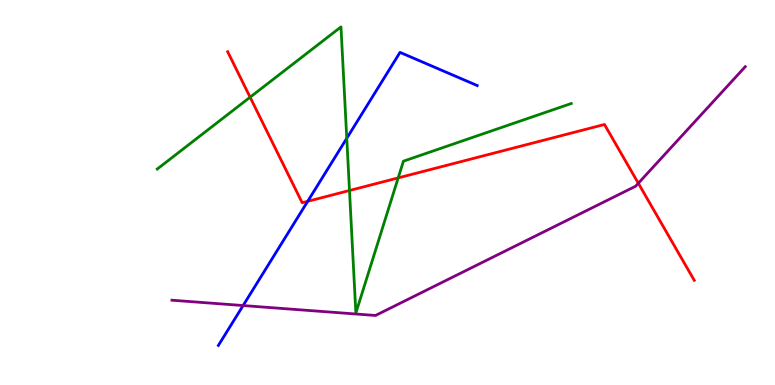[{'lines': ['blue', 'red'], 'intersections': [{'x': 3.97, 'y': 4.77}]}, {'lines': ['green', 'red'], 'intersections': [{'x': 3.23, 'y': 7.48}, {'x': 4.51, 'y': 5.05}, {'x': 5.14, 'y': 5.38}]}, {'lines': ['purple', 'red'], 'intersections': [{'x': 8.24, 'y': 5.24}]}, {'lines': ['blue', 'green'], 'intersections': [{'x': 4.47, 'y': 6.41}]}, {'lines': ['blue', 'purple'], 'intersections': [{'x': 3.14, 'y': 2.06}]}, {'lines': ['green', 'purple'], 'intersections': []}]